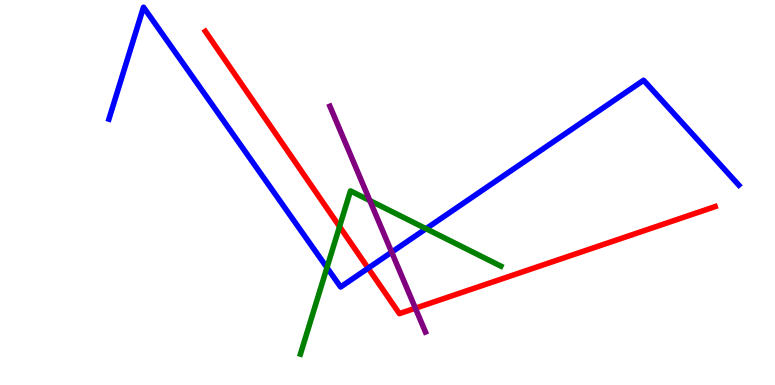[{'lines': ['blue', 'red'], 'intersections': [{'x': 4.75, 'y': 3.03}]}, {'lines': ['green', 'red'], 'intersections': [{'x': 4.38, 'y': 4.12}]}, {'lines': ['purple', 'red'], 'intersections': [{'x': 5.36, 'y': 1.99}]}, {'lines': ['blue', 'green'], 'intersections': [{'x': 4.22, 'y': 3.05}, {'x': 5.5, 'y': 4.06}]}, {'lines': ['blue', 'purple'], 'intersections': [{'x': 5.05, 'y': 3.45}]}, {'lines': ['green', 'purple'], 'intersections': [{'x': 4.77, 'y': 4.79}]}]